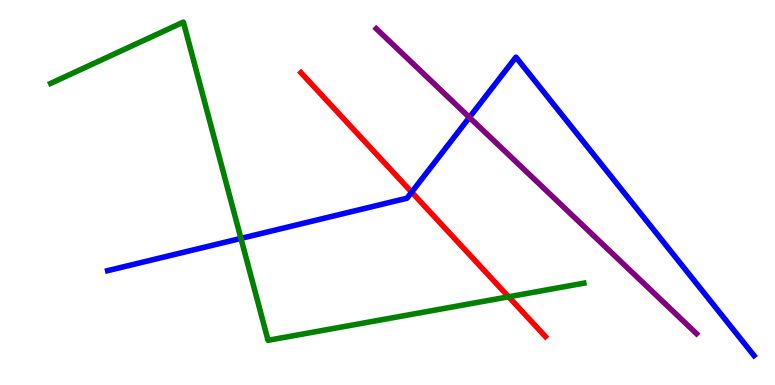[{'lines': ['blue', 'red'], 'intersections': [{'x': 5.31, 'y': 5.01}]}, {'lines': ['green', 'red'], 'intersections': [{'x': 6.56, 'y': 2.29}]}, {'lines': ['purple', 'red'], 'intersections': []}, {'lines': ['blue', 'green'], 'intersections': [{'x': 3.11, 'y': 3.81}]}, {'lines': ['blue', 'purple'], 'intersections': [{'x': 6.06, 'y': 6.95}]}, {'lines': ['green', 'purple'], 'intersections': []}]